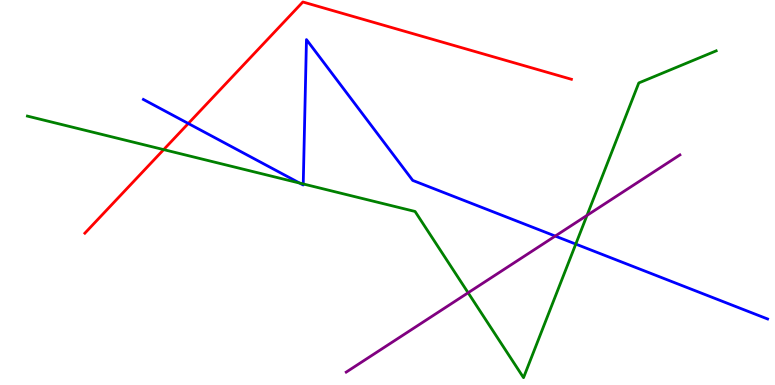[{'lines': ['blue', 'red'], 'intersections': [{'x': 2.43, 'y': 6.79}]}, {'lines': ['green', 'red'], 'intersections': [{'x': 2.11, 'y': 6.11}]}, {'lines': ['purple', 'red'], 'intersections': []}, {'lines': ['blue', 'green'], 'intersections': [{'x': 3.87, 'y': 5.25}, {'x': 3.91, 'y': 5.22}, {'x': 7.43, 'y': 3.66}]}, {'lines': ['blue', 'purple'], 'intersections': [{'x': 7.16, 'y': 3.87}]}, {'lines': ['green', 'purple'], 'intersections': [{'x': 6.04, 'y': 2.4}, {'x': 7.57, 'y': 4.41}]}]